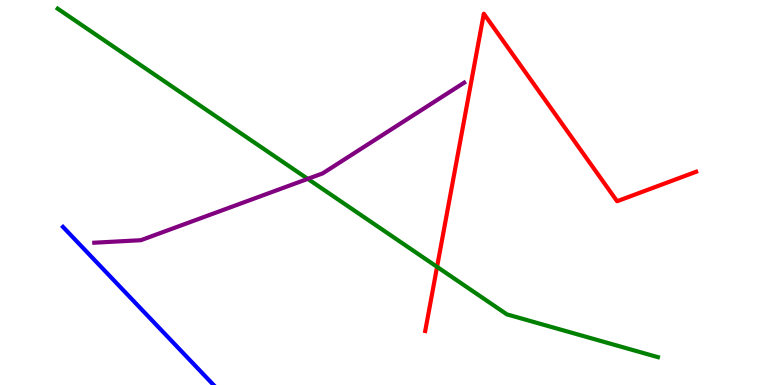[{'lines': ['blue', 'red'], 'intersections': []}, {'lines': ['green', 'red'], 'intersections': [{'x': 5.64, 'y': 3.07}]}, {'lines': ['purple', 'red'], 'intersections': []}, {'lines': ['blue', 'green'], 'intersections': []}, {'lines': ['blue', 'purple'], 'intersections': []}, {'lines': ['green', 'purple'], 'intersections': [{'x': 3.97, 'y': 5.35}]}]